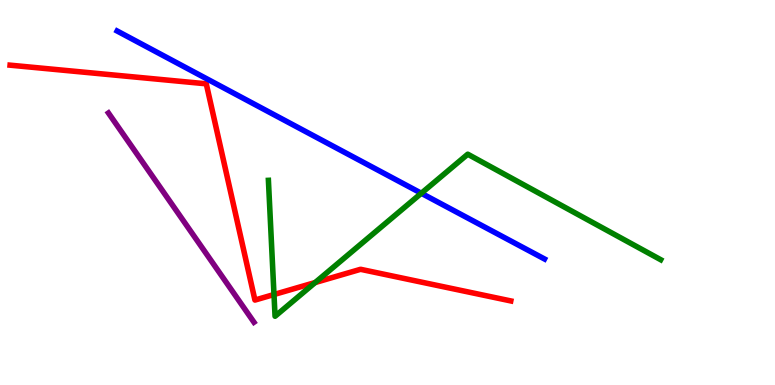[{'lines': ['blue', 'red'], 'intersections': []}, {'lines': ['green', 'red'], 'intersections': [{'x': 3.54, 'y': 2.35}, {'x': 4.07, 'y': 2.66}]}, {'lines': ['purple', 'red'], 'intersections': []}, {'lines': ['blue', 'green'], 'intersections': [{'x': 5.44, 'y': 4.98}]}, {'lines': ['blue', 'purple'], 'intersections': []}, {'lines': ['green', 'purple'], 'intersections': []}]